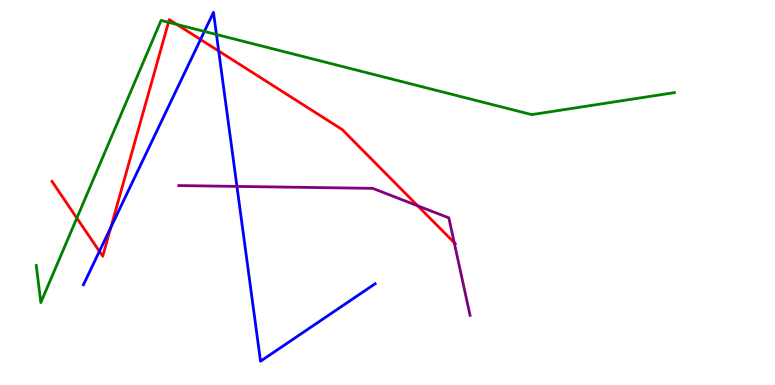[{'lines': ['blue', 'red'], 'intersections': [{'x': 1.28, 'y': 3.47}, {'x': 1.43, 'y': 4.1}, {'x': 2.59, 'y': 8.97}, {'x': 2.82, 'y': 8.67}]}, {'lines': ['green', 'red'], 'intersections': [{'x': 0.992, 'y': 4.34}, {'x': 2.17, 'y': 9.42}, {'x': 2.28, 'y': 9.37}]}, {'lines': ['purple', 'red'], 'intersections': [{'x': 5.39, 'y': 4.65}, {'x': 5.86, 'y': 3.7}]}, {'lines': ['blue', 'green'], 'intersections': [{'x': 2.64, 'y': 9.18}, {'x': 2.79, 'y': 9.1}]}, {'lines': ['blue', 'purple'], 'intersections': [{'x': 3.06, 'y': 5.16}]}, {'lines': ['green', 'purple'], 'intersections': []}]